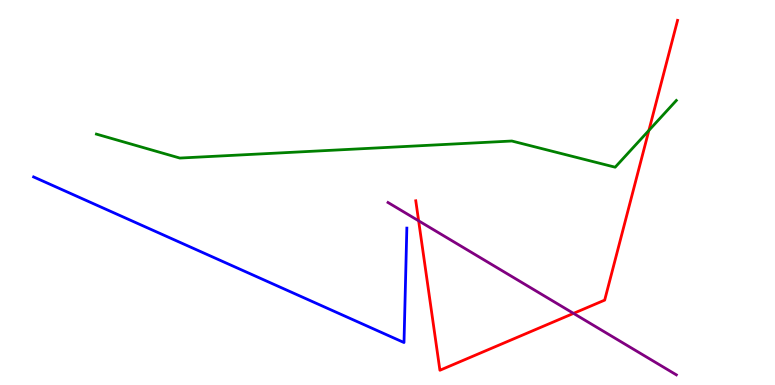[{'lines': ['blue', 'red'], 'intersections': []}, {'lines': ['green', 'red'], 'intersections': [{'x': 8.37, 'y': 6.61}]}, {'lines': ['purple', 'red'], 'intersections': [{'x': 5.4, 'y': 4.26}, {'x': 7.4, 'y': 1.86}]}, {'lines': ['blue', 'green'], 'intersections': []}, {'lines': ['blue', 'purple'], 'intersections': []}, {'lines': ['green', 'purple'], 'intersections': []}]